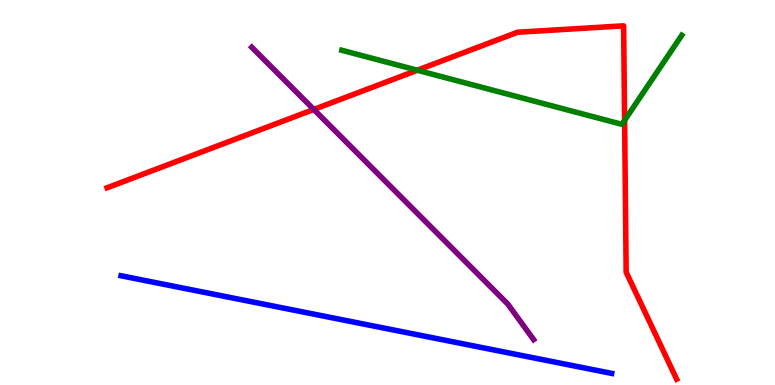[{'lines': ['blue', 'red'], 'intersections': []}, {'lines': ['green', 'red'], 'intersections': [{'x': 5.38, 'y': 8.18}, {'x': 8.06, 'y': 6.88}]}, {'lines': ['purple', 'red'], 'intersections': [{'x': 4.05, 'y': 7.16}]}, {'lines': ['blue', 'green'], 'intersections': []}, {'lines': ['blue', 'purple'], 'intersections': []}, {'lines': ['green', 'purple'], 'intersections': []}]